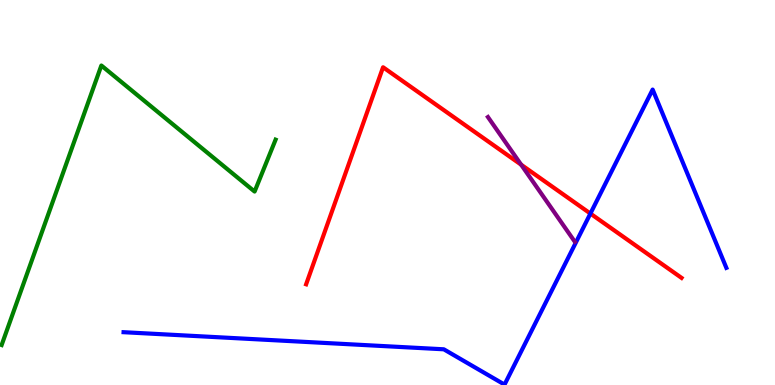[{'lines': ['blue', 'red'], 'intersections': [{'x': 7.62, 'y': 4.45}]}, {'lines': ['green', 'red'], 'intersections': []}, {'lines': ['purple', 'red'], 'intersections': [{'x': 6.72, 'y': 5.72}]}, {'lines': ['blue', 'green'], 'intersections': []}, {'lines': ['blue', 'purple'], 'intersections': []}, {'lines': ['green', 'purple'], 'intersections': []}]